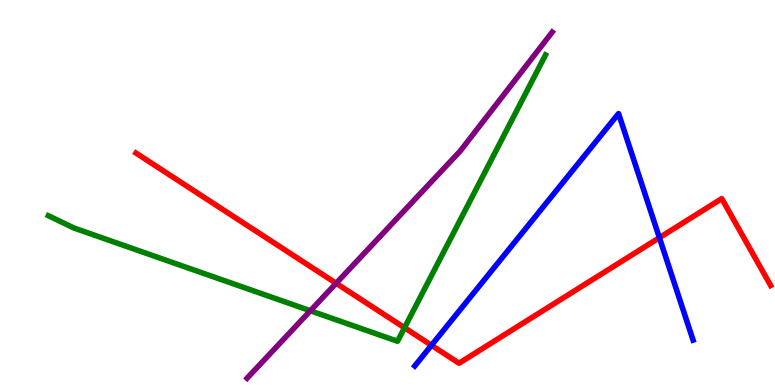[{'lines': ['blue', 'red'], 'intersections': [{'x': 5.57, 'y': 1.03}, {'x': 8.51, 'y': 3.83}]}, {'lines': ['green', 'red'], 'intersections': [{'x': 5.22, 'y': 1.49}]}, {'lines': ['purple', 'red'], 'intersections': [{'x': 4.34, 'y': 2.64}]}, {'lines': ['blue', 'green'], 'intersections': []}, {'lines': ['blue', 'purple'], 'intersections': []}, {'lines': ['green', 'purple'], 'intersections': [{'x': 4.0, 'y': 1.93}]}]